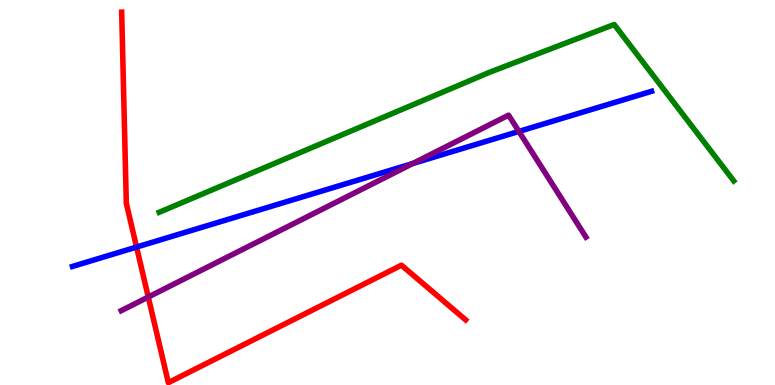[{'lines': ['blue', 'red'], 'intersections': [{'x': 1.76, 'y': 3.58}]}, {'lines': ['green', 'red'], 'intersections': []}, {'lines': ['purple', 'red'], 'intersections': [{'x': 1.91, 'y': 2.28}]}, {'lines': ['blue', 'green'], 'intersections': []}, {'lines': ['blue', 'purple'], 'intersections': [{'x': 5.33, 'y': 5.75}, {'x': 6.7, 'y': 6.59}]}, {'lines': ['green', 'purple'], 'intersections': []}]